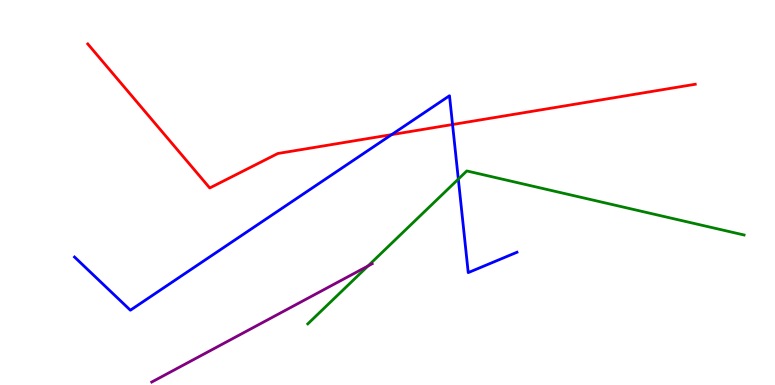[{'lines': ['blue', 'red'], 'intersections': [{'x': 5.05, 'y': 6.5}, {'x': 5.84, 'y': 6.77}]}, {'lines': ['green', 'red'], 'intersections': []}, {'lines': ['purple', 'red'], 'intersections': []}, {'lines': ['blue', 'green'], 'intersections': [{'x': 5.91, 'y': 5.35}]}, {'lines': ['blue', 'purple'], 'intersections': []}, {'lines': ['green', 'purple'], 'intersections': [{'x': 4.75, 'y': 3.09}]}]